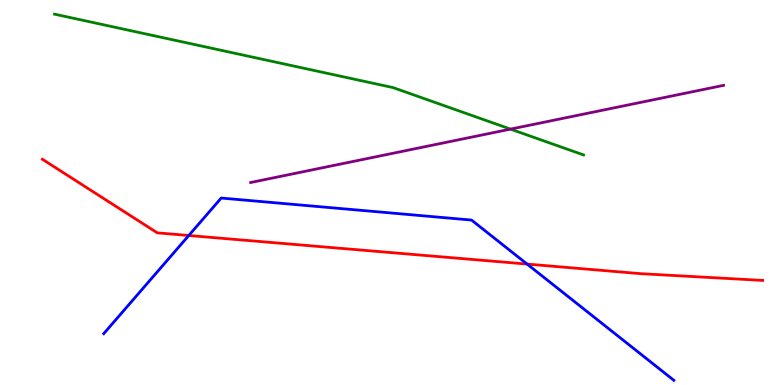[{'lines': ['blue', 'red'], 'intersections': [{'x': 2.44, 'y': 3.88}, {'x': 6.8, 'y': 3.14}]}, {'lines': ['green', 'red'], 'intersections': []}, {'lines': ['purple', 'red'], 'intersections': []}, {'lines': ['blue', 'green'], 'intersections': []}, {'lines': ['blue', 'purple'], 'intersections': []}, {'lines': ['green', 'purple'], 'intersections': [{'x': 6.59, 'y': 6.65}]}]